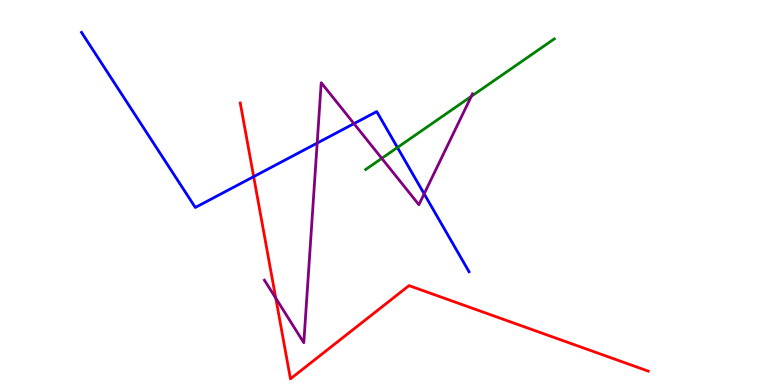[{'lines': ['blue', 'red'], 'intersections': [{'x': 3.27, 'y': 5.41}]}, {'lines': ['green', 'red'], 'intersections': []}, {'lines': ['purple', 'red'], 'intersections': [{'x': 3.56, 'y': 2.26}]}, {'lines': ['blue', 'green'], 'intersections': [{'x': 5.13, 'y': 6.17}]}, {'lines': ['blue', 'purple'], 'intersections': [{'x': 4.09, 'y': 6.28}, {'x': 4.57, 'y': 6.79}, {'x': 5.47, 'y': 4.97}]}, {'lines': ['green', 'purple'], 'intersections': [{'x': 4.93, 'y': 5.89}, {'x': 6.08, 'y': 7.5}]}]